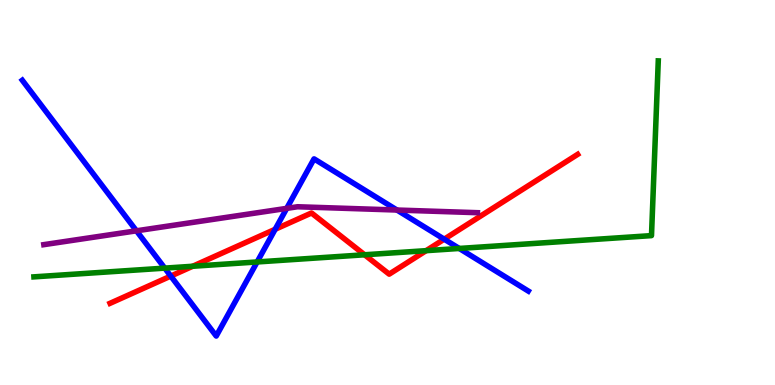[{'lines': ['blue', 'red'], 'intersections': [{'x': 2.2, 'y': 2.83}, {'x': 3.55, 'y': 4.04}, {'x': 5.73, 'y': 3.79}]}, {'lines': ['green', 'red'], 'intersections': [{'x': 2.49, 'y': 3.08}, {'x': 4.7, 'y': 3.38}, {'x': 5.5, 'y': 3.49}]}, {'lines': ['purple', 'red'], 'intersections': []}, {'lines': ['blue', 'green'], 'intersections': [{'x': 2.13, 'y': 3.04}, {'x': 3.32, 'y': 3.2}, {'x': 5.93, 'y': 3.55}]}, {'lines': ['blue', 'purple'], 'intersections': [{'x': 1.76, 'y': 4.0}, {'x': 3.7, 'y': 4.59}, {'x': 5.12, 'y': 4.54}]}, {'lines': ['green', 'purple'], 'intersections': []}]